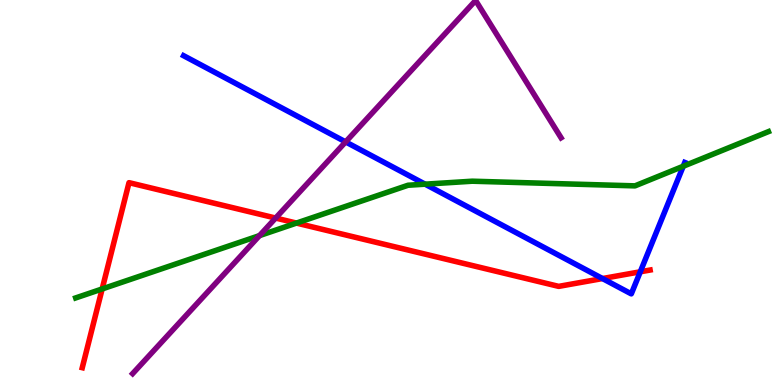[{'lines': ['blue', 'red'], 'intersections': [{'x': 7.77, 'y': 2.76}, {'x': 8.26, 'y': 2.94}]}, {'lines': ['green', 'red'], 'intersections': [{'x': 1.32, 'y': 2.49}, {'x': 3.83, 'y': 4.21}]}, {'lines': ['purple', 'red'], 'intersections': [{'x': 3.56, 'y': 4.34}]}, {'lines': ['blue', 'green'], 'intersections': [{'x': 5.49, 'y': 5.22}, {'x': 8.82, 'y': 5.68}]}, {'lines': ['blue', 'purple'], 'intersections': [{'x': 4.46, 'y': 6.31}]}, {'lines': ['green', 'purple'], 'intersections': [{'x': 3.35, 'y': 3.88}]}]